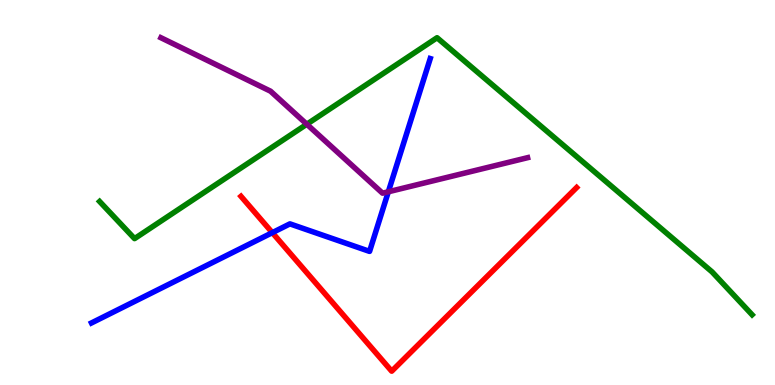[{'lines': ['blue', 'red'], 'intersections': [{'x': 3.51, 'y': 3.96}]}, {'lines': ['green', 'red'], 'intersections': []}, {'lines': ['purple', 'red'], 'intersections': []}, {'lines': ['blue', 'green'], 'intersections': []}, {'lines': ['blue', 'purple'], 'intersections': [{'x': 5.01, 'y': 5.02}]}, {'lines': ['green', 'purple'], 'intersections': [{'x': 3.96, 'y': 6.77}]}]